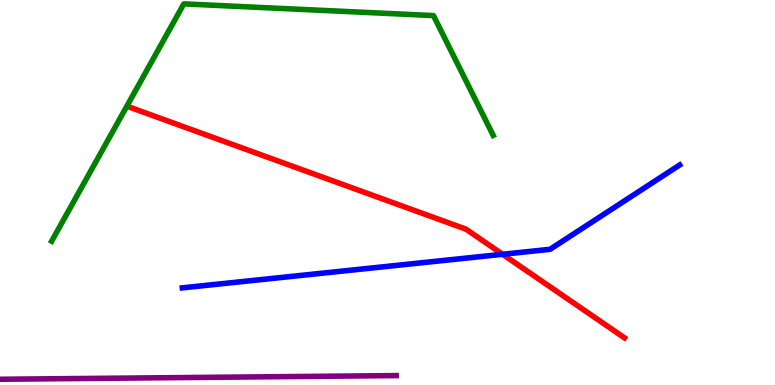[{'lines': ['blue', 'red'], 'intersections': [{'x': 6.48, 'y': 3.4}]}, {'lines': ['green', 'red'], 'intersections': []}, {'lines': ['purple', 'red'], 'intersections': []}, {'lines': ['blue', 'green'], 'intersections': []}, {'lines': ['blue', 'purple'], 'intersections': []}, {'lines': ['green', 'purple'], 'intersections': []}]